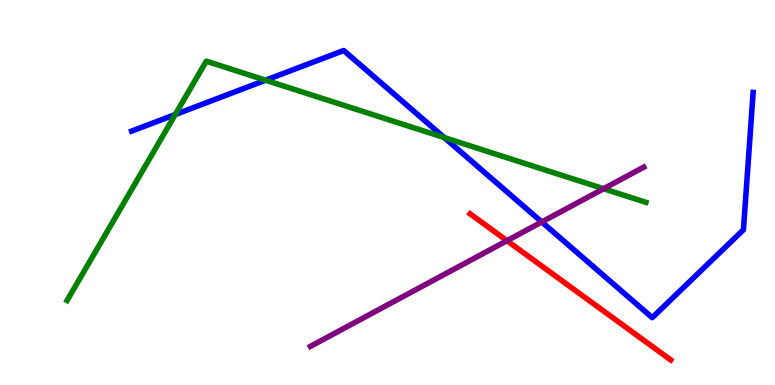[{'lines': ['blue', 'red'], 'intersections': []}, {'lines': ['green', 'red'], 'intersections': []}, {'lines': ['purple', 'red'], 'intersections': [{'x': 6.54, 'y': 3.75}]}, {'lines': ['blue', 'green'], 'intersections': [{'x': 2.26, 'y': 7.03}, {'x': 3.43, 'y': 7.92}, {'x': 5.73, 'y': 6.43}]}, {'lines': ['blue', 'purple'], 'intersections': [{'x': 6.99, 'y': 4.23}]}, {'lines': ['green', 'purple'], 'intersections': [{'x': 7.79, 'y': 5.1}]}]